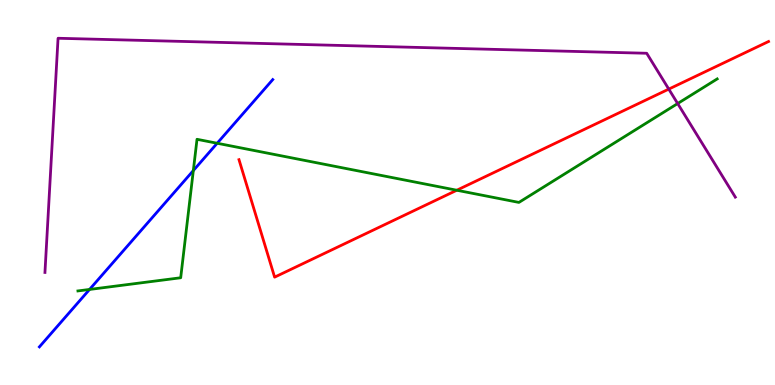[{'lines': ['blue', 'red'], 'intersections': []}, {'lines': ['green', 'red'], 'intersections': [{'x': 5.89, 'y': 5.06}]}, {'lines': ['purple', 'red'], 'intersections': [{'x': 8.63, 'y': 7.69}]}, {'lines': ['blue', 'green'], 'intersections': [{'x': 1.16, 'y': 2.48}, {'x': 2.49, 'y': 5.57}, {'x': 2.8, 'y': 6.28}]}, {'lines': ['blue', 'purple'], 'intersections': []}, {'lines': ['green', 'purple'], 'intersections': [{'x': 8.74, 'y': 7.31}]}]